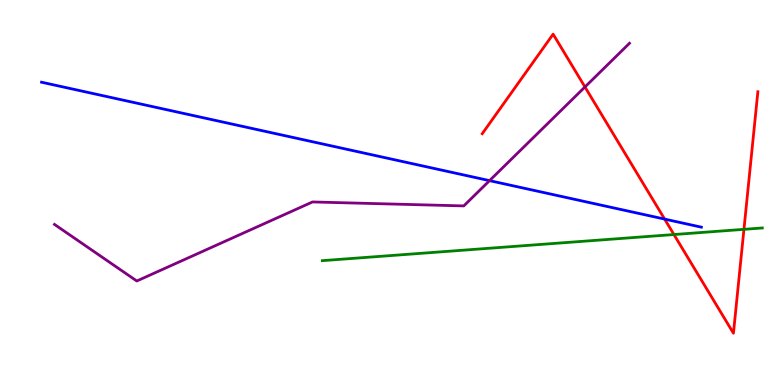[{'lines': ['blue', 'red'], 'intersections': [{'x': 8.58, 'y': 4.31}]}, {'lines': ['green', 'red'], 'intersections': [{'x': 8.7, 'y': 3.91}, {'x': 9.6, 'y': 4.04}]}, {'lines': ['purple', 'red'], 'intersections': [{'x': 7.55, 'y': 7.74}]}, {'lines': ['blue', 'green'], 'intersections': []}, {'lines': ['blue', 'purple'], 'intersections': [{'x': 6.32, 'y': 5.31}]}, {'lines': ['green', 'purple'], 'intersections': []}]